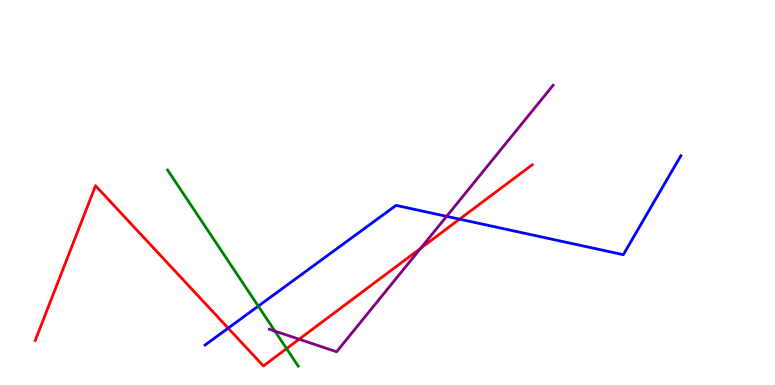[{'lines': ['blue', 'red'], 'intersections': [{'x': 2.94, 'y': 1.48}, {'x': 5.93, 'y': 4.31}]}, {'lines': ['green', 'red'], 'intersections': [{'x': 3.7, 'y': 0.945}]}, {'lines': ['purple', 'red'], 'intersections': [{'x': 3.86, 'y': 1.19}, {'x': 5.43, 'y': 3.55}]}, {'lines': ['blue', 'green'], 'intersections': [{'x': 3.33, 'y': 2.05}]}, {'lines': ['blue', 'purple'], 'intersections': [{'x': 5.76, 'y': 4.38}]}, {'lines': ['green', 'purple'], 'intersections': [{'x': 3.55, 'y': 1.4}]}]